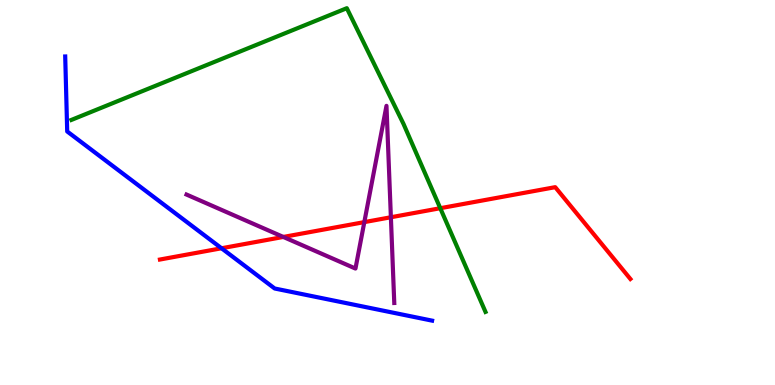[{'lines': ['blue', 'red'], 'intersections': [{'x': 2.86, 'y': 3.55}]}, {'lines': ['green', 'red'], 'intersections': [{'x': 5.68, 'y': 4.59}]}, {'lines': ['purple', 'red'], 'intersections': [{'x': 3.66, 'y': 3.85}, {'x': 4.7, 'y': 4.23}, {'x': 5.04, 'y': 4.36}]}, {'lines': ['blue', 'green'], 'intersections': []}, {'lines': ['blue', 'purple'], 'intersections': []}, {'lines': ['green', 'purple'], 'intersections': []}]